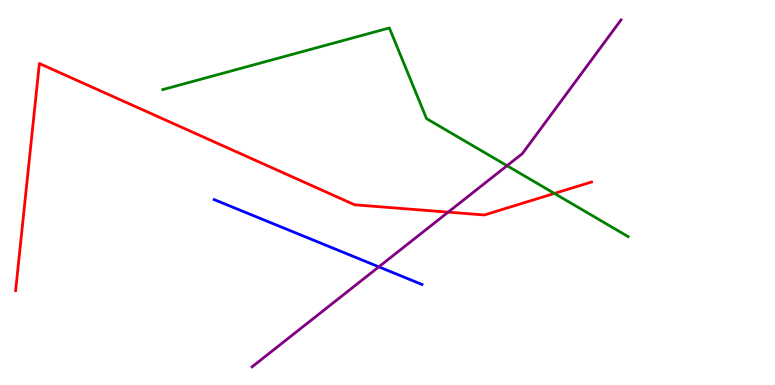[{'lines': ['blue', 'red'], 'intersections': []}, {'lines': ['green', 'red'], 'intersections': [{'x': 7.15, 'y': 4.98}]}, {'lines': ['purple', 'red'], 'intersections': [{'x': 5.78, 'y': 4.49}]}, {'lines': ['blue', 'green'], 'intersections': []}, {'lines': ['blue', 'purple'], 'intersections': [{'x': 4.89, 'y': 3.07}]}, {'lines': ['green', 'purple'], 'intersections': [{'x': 6.54, 'y': 5.7}]}]